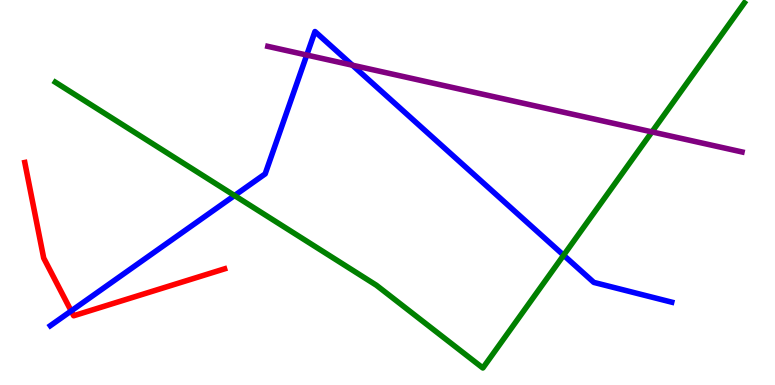[{'lines': ['blue', 'red'], 'intersections': [{'x': 0.918, 'y': 1.92}]}, {'lines': ['green', 'red'], 'intersections': []}, {'lines': ['purple', 'red'], 'intersections': []}, {'lines': ['blue', 'green'], 'intersections': [{'x': 3.03, 'y': 4.92}, {'x': 7.27, 'y': 3.37}]}, {'lines': ['blue', 'purple'], 'intersections': [{'x': 3.96, 'y': 8.57}, {'x': 4.55, 'y': 8.31}]}, {'lines': ['green', 'purple'], 'intersections': [{'x': 8.41, 'y': 6.57}]}]